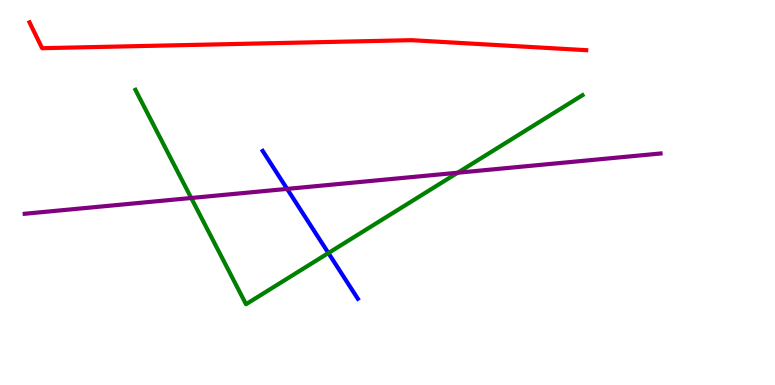[{'lines': ['blue', 'red'], 'intersections': []}, {'lines': ['green', 'red'], 'intersections': []}, {'lines': ['purple', 'red'], 'intersections': []}, {'lines': ['blue', 'green'], 'intersections': [{'x': 4.24, 'y': 3.43}]}, {'lines': ['blue', 'purple'], 'intersections': [{'x': 3.7, 'y': 5.09}]}, {'lines': ['green', 'purple'], 'intersections': [{'x': 2.47, 'y': 4.86}, {'x': 5.91, 'y': 5.51}]}]